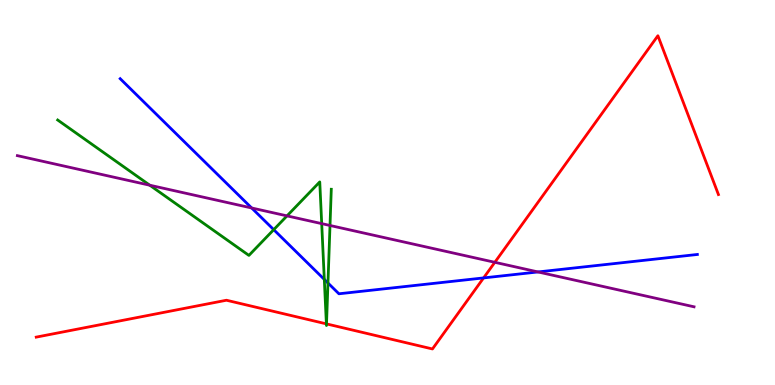[{'lines': ['blue', 'red'], 'intersections': [{'x': 6.24, 'y': 2.78}]}, {'lines': ['green', 'red'], 'intersections': [{'x': 4.21, 'y': 1.59}, {'x': 4.21, 'y': 1.59}]}, {'lines': ['purple', 'red'], 'intersections': [{'x': 6.38, 'y': 3.19}]}, {'lines': ['blue', 'green'], 'intersections': [{'x': 3.53, 'y': 4.03}, {'x': 4.18, 'y': 2.74}, {'x': 4.23, 'y': 2.65}]}, {'lines': ['blue', 'purple'], 'intersections': [{'x': 3.25, 'y': 4.6}, {'x': 6.94, 'y': 2.94}]}, {'lines': ['green', 'purple'], 'intersections': [{'x': 1.93, 'y': 5.19}, {'x': 3.7, 'y': 4.39}, {'x': 4.15, 'y': 4.19}, {'x': 4.26, 'y': 4.14}]}]